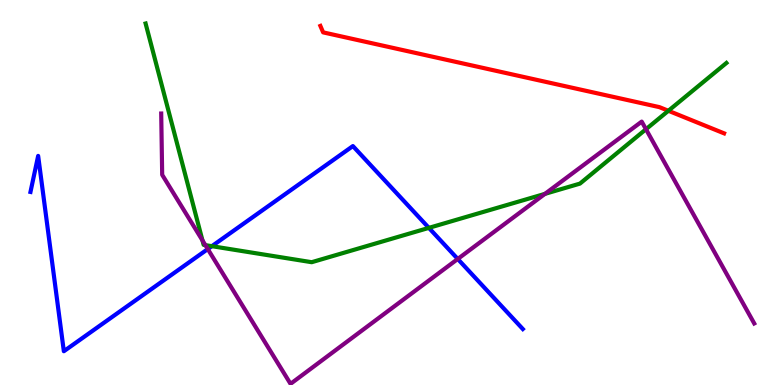[{'lines': ['blue', 'red'], 'intersections': []}, {'lines': ['green', 'red'], 'intersections': [{'x': 8.62, 'y': 7.12}]}, {'lines': ['purple', 'red'], 'intersections': []}, {'lines': ['blue', 'green'], 'intersections': [{'x': 2.73, 'y': 3.61}, {'x': 5.53, 'y': 4.08}]}, {'lines': ['blue', 'purple'], 'intersections': [{'x': 2.68, 'y': 3.53}, {'x': 5.91, 'y': 3.27}]}, {'lines': ['green', 'purple'], 'intersections': [{'x': 2.61, 'y': 3.76}, {'x': 2.65, 'y': 3.63}, {'x': 7.03, 'y': 4.96}, {'x': 8.34, 'y': 6.64}]}]